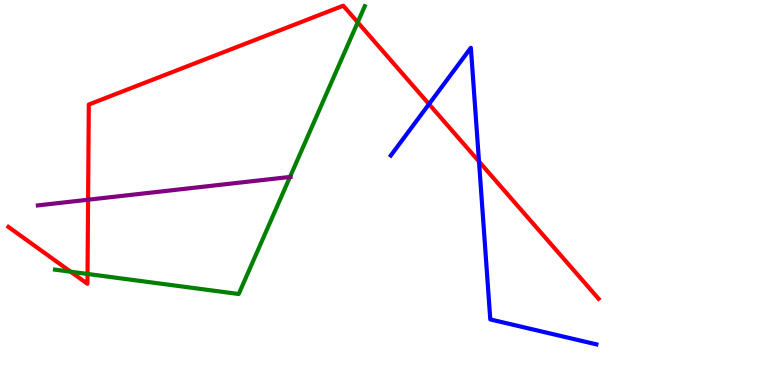[{'lines': ['blue', 'red'], 'intersections': [{'x': 5.54, 'y': 7.3}, {'x': 6.18, 'y': 5.81}]}, {'lines': ['green', 'red'], 'intersections': [{'x': 0.912, 'y': 2.94}, {'x': 1.13, 'y': 2.88}, {'x': 4.62, 'y': 9.42}]}, {'lines': ['purple', 'red'], 'intersections': [{'x': 1.14, 'y': 4.81}]}, {'lines': ['blue', 'green'], 'intersections': []}, {'lines': ['blue', 'purple'], 'intersections': []}, {'lines': ['green', 'purple'], 'intersections': [{'x': 3.74, 'y': 5.4}]}]